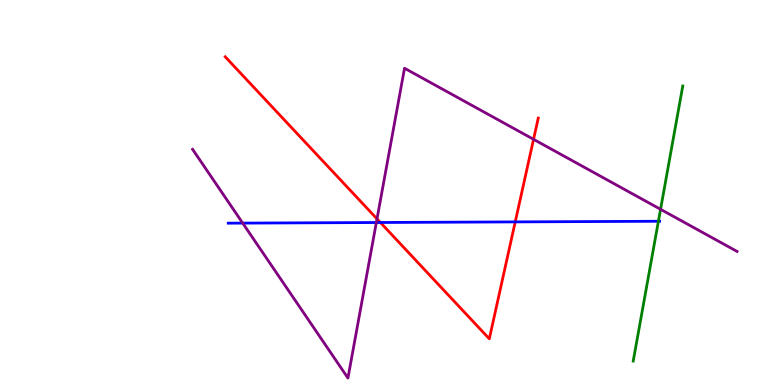[{'lines': ['blue', 'red'], 'intersections': [{'x': 4.91, 'y': 4.22}, {'x': 6.65, 'y': 4.24}]}, {'lines': ['green', 'red'], 'intersections': []}, {'lines': ['purple', 'red'], 'intersections': [{'x': 4.86, 'y': 4.31}, {'x': 6.88, 'y': 6.38}]}, {'lines': ['blue', 'green'], 'intersections': [{'x': 8.5, 'y': 4.25}]}, {'lines': ['blue', 'purple'], 'intersections': [{'x': 3.13, 'y': 4.2}, {'x': 4.86, 'y': 4.22}]}, {'lines': ['green', 'purple'], 'intersections': [{'x': 8.52, 'y': 4.56}]}]